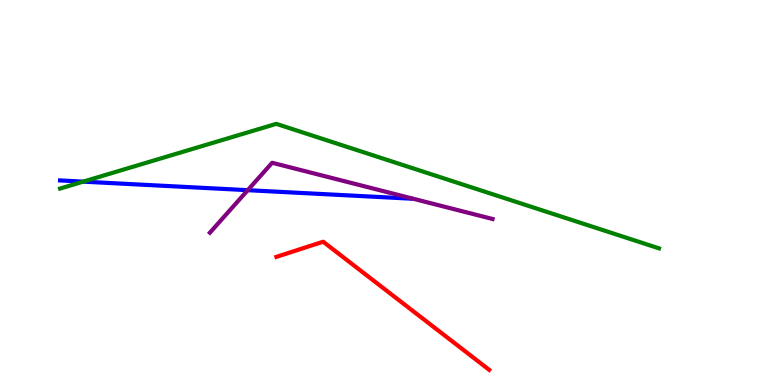[{'lines': ['blue', 'red'], 'intersections': []}, {'lines': ['green', 'red'], 'intersections': []}, {'lines': ['purple', 'red'], 'intersections': []}, {'lines': ['blue', 'green'], 'intersections': [{'x': 1.07, 'y': 5.28}]}, {'lines': ['blue', 'purple'], 'intersections': [{'x': 3.2, 'y': 5.06}]}, {'lines': ['green', 'purple'], 'intersections': []}]